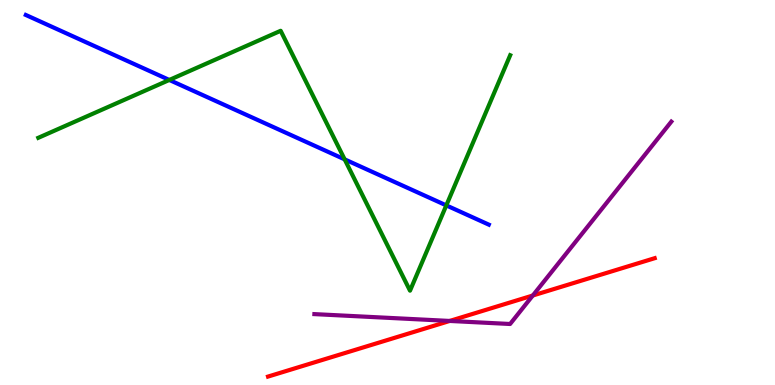[{'lines': ['blue', 'red'], 'intersections': []}, {'lines': ['green', 'red'], 'intersections': []}, {'lines': ['purple', 'red'], 'intersections': [{'x': 5.8, 'y': 1.66}, {'x': 6.87, 'y': 2.32}]}, {'lines': ['blue', 'green'], 'intersections': [{'x': 2.18, 'y': 7.92}, {'x': 4.45, 'y': 5.86}, {'x': 5.76, 'y': 4.67}]}, {'lines': ['blue', 'purple'], 'intersections': []}, {'lines': ['green', 'purple'], 'intersections': []}]